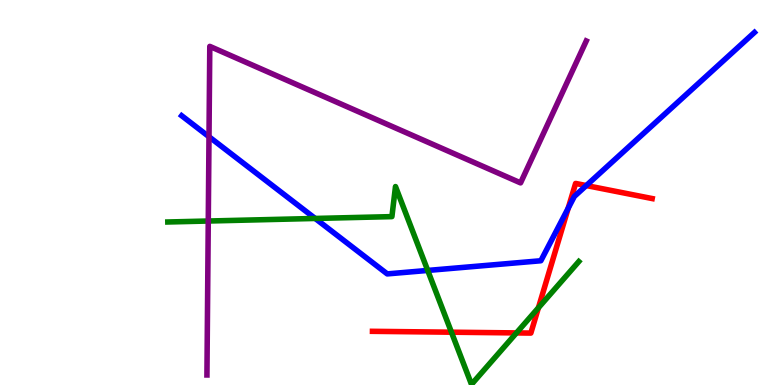[{'lines': ['blue', 'red'], 'intersections': [{'x': 7.33, 'y': 4.59}, {'x': 7.57, 'y': 5.18}]}, {'lines': ['green', 'red'], 'intersections': [{'x': 5.83, 'y': 1.37}, {'x': 6.66, 'y': 1.35}, {'x': 6.95, 'y': 2.01}]}, {'lines': ['purple', 'red'], 'intersections': []}, {'lines': ['blue', 'green'], 'intersections': [{'x': 4.07, 'y': 4.33}, {'x': 5.52, 'y': 2.98}]}, {'lines': ['blue', 'purple'], 'intersections': [{'x': 2.7, 'y': 6.45}]}, {'lines': ['green', 'purple'], 'intersections': [{'x': 2.69, 'y': 4.26}]}]